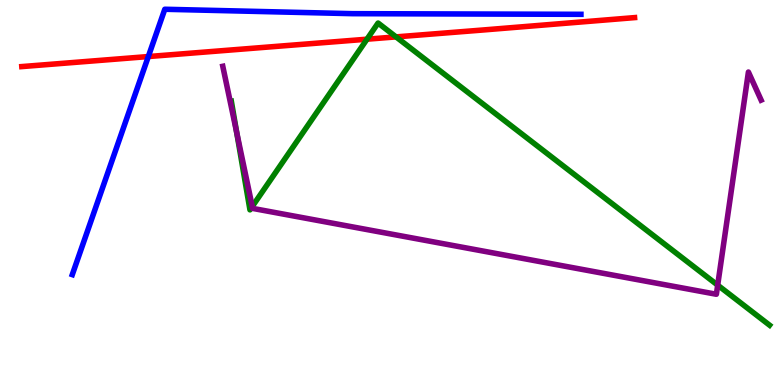[{'lines': ['blue', 'red'], 'intersections': [{'x': 1.91, 'y': 8.53}]}, {'lines': ['green', 'red'], 'intersections': [{'x': 4.74, 'y': 8.98}, {'x': 5.11, 'y': 9.04}]}, {'lines': ['purple', 'red'], 'intersections': []}, {'lines': ['blue', 'green'], 'intersections': []}, {'lines': ['blue', 'purple'], 'intersections': []}, {'lines': ['green', 'purple'], 'intersections': [{'x': 3.05, 'y': 6.56}, {'x': 3.25, 'y': 4.64}, {'x': 9.26, 'y': 2.59}]}]